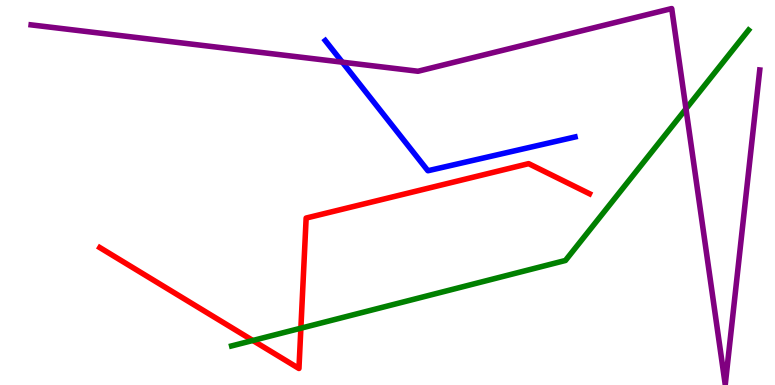[{'lines': ['blue', 'red'], 'intersections': []}, {'lines': ['green', 'red'], 'intersections': [{'x': 3.26, 'y': 1.16}, {'x': 3.88, 'y': 1.48}]}, {'lines': ['purple', 'red'], 'intersections': []}, {'lines': ['blue', 'green'], 'intersections': []}, {'lines': ['blue', 'purple'], 'intersections': [{'x': 4.42, 'y': 8.39}]}, {'lines': ['green', 'purple'], 'intersections': [{'x': 8.85, 'y': 7.17}]}]